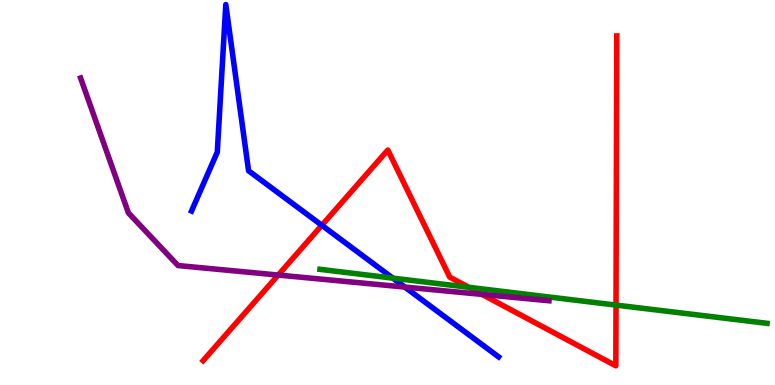[{'lines': ['blue', 'red'], 'intersections': [{'x': 4.15, 'y': 4.15}]}, {'lines': ['green', 'red'], 'intersections': [{'x': 6.05, 'y': 2.54}, {'x': 7.95, 'y': 2.08}]}, {'lines': ['purple', 'red'], 'intersections': [{'x': 3.59, 'y': 2.86}, {'x': 6.22, 'y': 2.35}]}, {'lines': ['blue', 'green'], 'intersections': [{'x': 5.07, 'y': 2.78}]}, {'lines': ['blue', 'purple'], 'intersections': [{'x': 5.22, 'y': 2.54}]}, {'lines': ['green', 'purple'], 'intersections': []}]